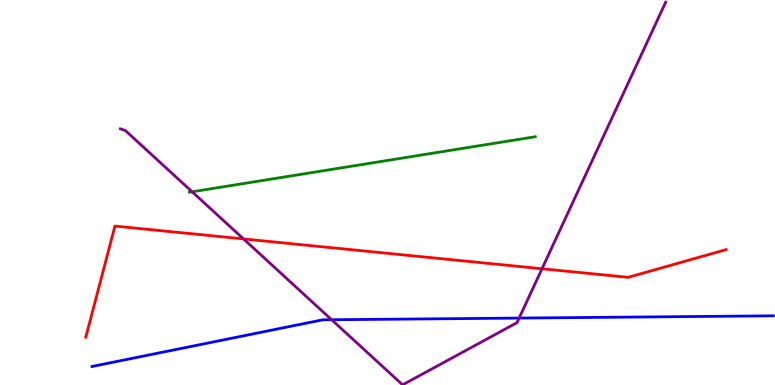[{'lines': ['blue', 'red'], 'intersections': []}, {'lines': ['green', 'red'], 'intersections': []}, {'lines': ['purple', 'red'], 'intersections': [{'x': 3.14, 'y': 3.79}, {'x': 6.99, 'y': 3.02}]}, {'lines': ['blue', 'green'], 'intersections': []}, {'lines': ['blue', 'purple'], 'intersections': [{'x': 4.28, 'y': 1.69}, {'x': 6.7, 'y': 1.74}]}, {'lines': ['green', 'purple'], 'intersections': [{'x': 2.48, 'y': 5.02}]}]